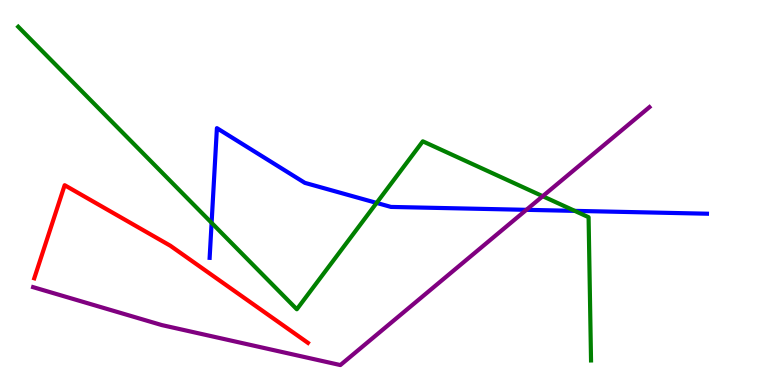[{'lines': ['blue', 'red'], 'intersections': []}, {'lines': ['green', 'red'], 'intersections': []}, {'lines': ['purple', 'red'], 'intersections': []}, {'lines': ['blue', 'green'], 'intersections': [{'x': 2.73, 'y': 4.21}, {'x': 4.86, 'y': 4.73}, {'x': 7.42, 'y': 4.52}]}, {'lines': ['blue', 'purple'], 'intersections': [{'x': 6.79, 'y': 4.55}]}, {'lines': ['green', 'purple'], 'intersections': [{'x': 7.0, 'y': 4.9}]}]